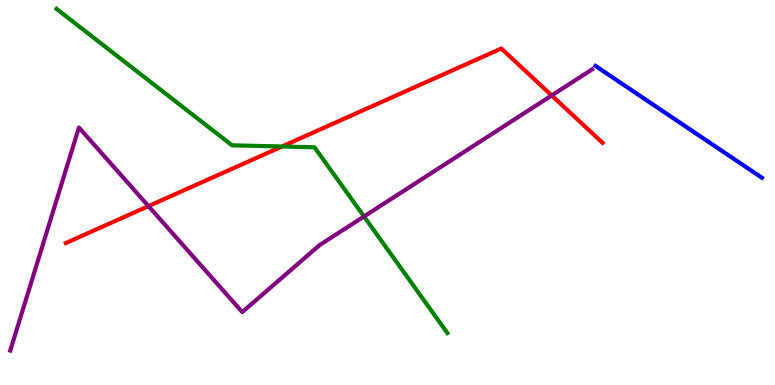[{'lines': ['blue', 'red'], 'intersections': []}, {'lines': ['green', 'red'], 'intersections': [{'x': 3.64, 'y': 6.19}]}, {'lines': ['purple', 'red'], 'intersections': [{'x': 1.92, 'y': 4.65}, {'x': 7.12, 'y': 7.52}]}, {'lines': ['blue', 'green'], 'intersections': []}, {'lines': ['blue', 'purple'], 'intersections': []}, {'lines': ['green', 'purple'], 'intersections': [{'x': 4.7, 'y': 4.38}]}]